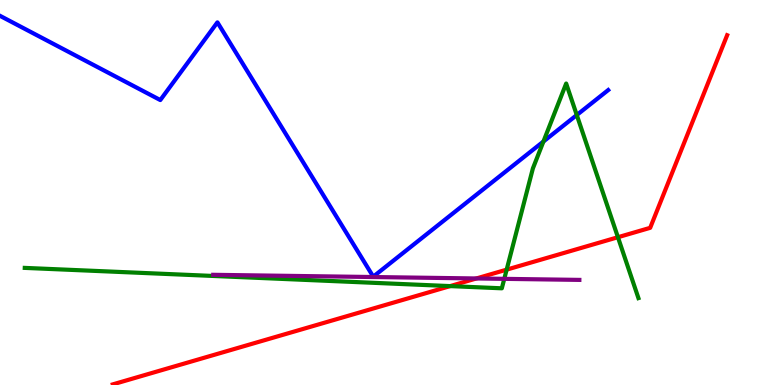[{'lines': ['blue', 'red'], 'intersections': []}, {'lines': ['green', 'red'], 'intersections': [{'x': 5.81, 'y': 2.57}, {'x': 6.54, 'y': 3.0}, {'x': 7.97, 'y': 3.84}]}, {'lines': ['purple', 'red'], 'intersections': [{'x': 6.15, 'y': 2.77}]}, {'lines': ['blue', 'green'], 'intersections': [{'x': 7.01, 'y': 6.32}, {'x': 7.44, 'y': 7.01}]}, {'lines': ['blue', 'purple'], 'intersections': []}, {'lines': ['green', 'purple'], 'intersections': [{'x': 6.51, 'y': 2.76}]}]